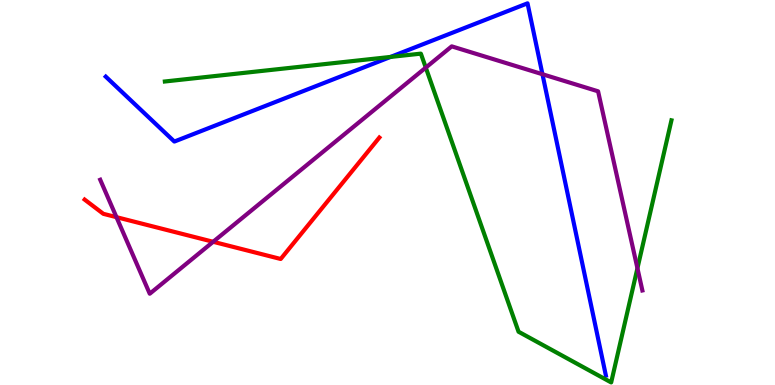[{'lines': ['blue', 'red'], 'intersections': []}, {'lines': ['green', 'red'], 'intersections': []}, {'lines': ['purple', 'red'], 'intersections': [{'x': 1.5, 'y': 4.36}, {'x': 2.75, 'y': 3.72}]}, {'lines': ['blue', 'green'], 'intersections': [{'x': 5.04, 'y': 8.52}]}, {'lines': ['blue', 'purple'], 'intersections': [{'x': 7.0, 'y': 8.07}]}, {'lines': ['green', 'purple'], 'intersections': [{'x': 5.49, 'y': 8.24}, {'x': 8.22, 'y': 3.03}]}]